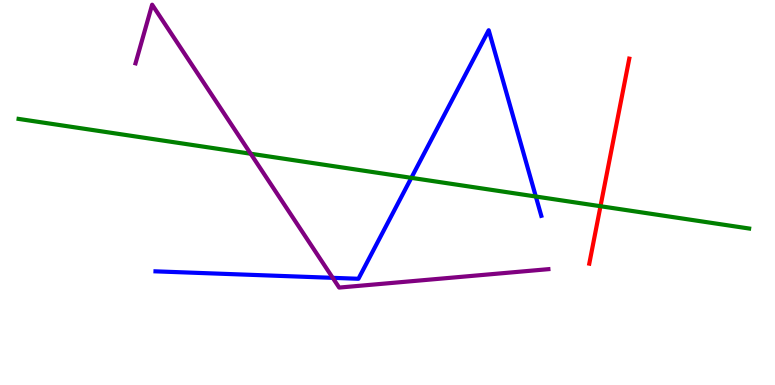[{'lines': ['blue', 'red'], 'intersections': []}, {'lines': ['green', 'red'], 'intersections': [{'x': 7.75, 'y': 4.64}]}, {'lines': ['purple', 'red'], 'intersections': []}, {'lines': ['blue', 'green'], 'intersections': [{'x': 5.31, 'y': 5.38}, {'x': 6.91, 'y': 4.9}]}, {'lines': ['blue', 'purple'], 'intersections': [{'x': 4.29, 'y': 2.78}]}, {'lines': ['green', 'purple'], 'intersections': [{'x': 3.23, 'y': 6.01}]}]